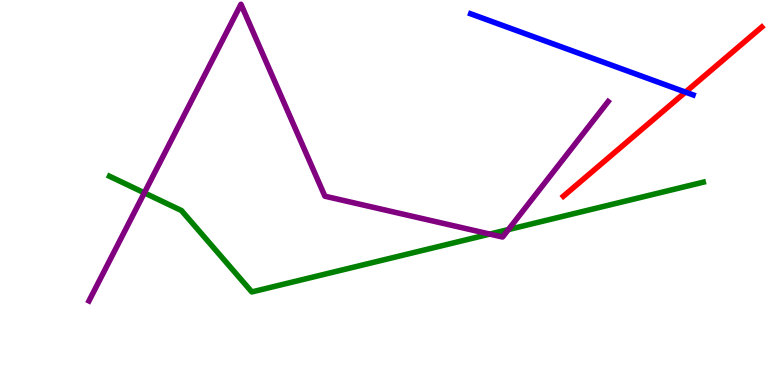[{'lines': ['blue', 'red'], 'intersections': [{'x': 8.84, 'y': 7.61}]}, {'lines': ['green', 'red'], 'intersections': []}, {'lines': ['purple', 'red'], 'intersections': []}, {'lines': ['blue', 'green'], 'intersections': []}, {'lines': ['blue', 'purple'], 'intersections': []}, {'lines': ['green', 'purple'], 'intersections': [{'x': 1.86, 'y': 4.99}, {'x': 6.32, 'y': 3.92}, {'x': 6.56, 'y': 4.04}]}]